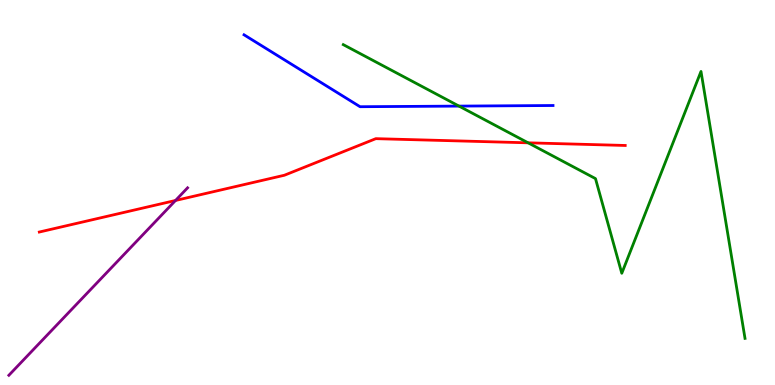[{'lines': ['blue', 'red'], 'intersections': []}, {'lines': ['green', 'red'], 'intersections': [{'x': 6.81, 'y': 6.29}]}, {'lines': ['purple', 'red'], 'intersections': [{'x': 2.26, 'y': 4.79}]}, {'lines': ['blue', 'green'], 'intersections': [{'x': 5.92, 'y': 7.24}]}, {'lines': ['blue', 'purple'], 'intersections': []}, {'lines': ['green', 'purple'], 'intersections': []}]